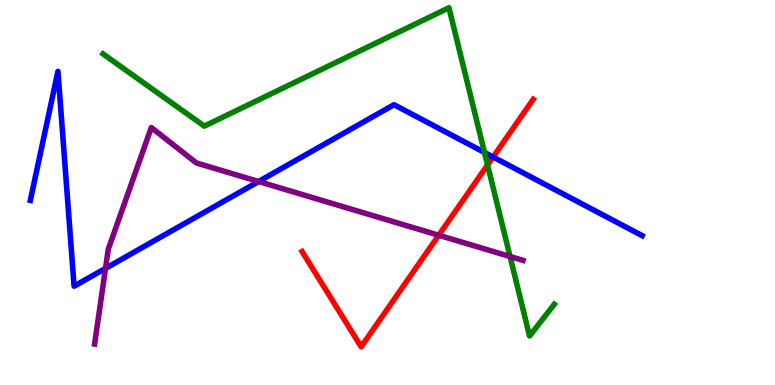[{'lines': ['blue', 'red'], 'intersections': [{'x': 6.36, 'y': 5.92}]}, {'lines': ['green', 'red'], 'intersections': [{'x': 6.29, 'y': 5.71}]}, {'lines': ['purple', 'red'], 'intersections': [{'x': 5.66, 'y': 3.89}]}, {'lines': ['blue', 'green'], 'intersections': [{'x': 6.25, 'y': 6.04}]}, {'lines': ['blue', 'purple'], 'intersections': [{'x': 1.36, 'y': 3.03}, {'x': 3.34, 'y': 5.29}]}, {'lines': ['green', 'purple'], 'intersections': [{'x': 6.58, 'y': 3.34}]}]